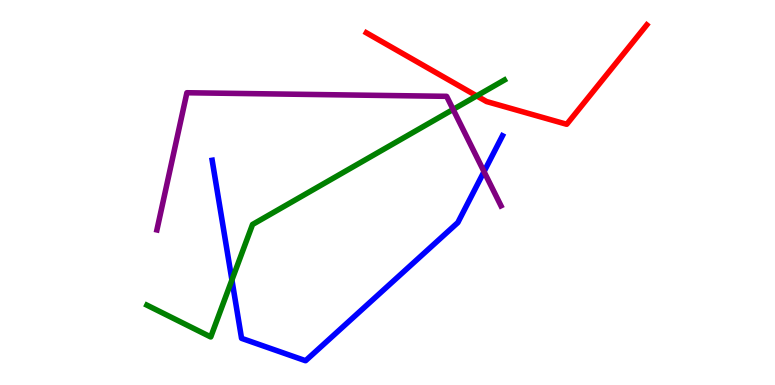[{'lines': ['blue', 'red'], 'intersections': []}, {'lines': ['green', 'red'], 'intersections': [{'x': 6.15, 'y': 7.51}]}, {'lines': ['purple', 'red'], 'intersections': []}, {'lines': ['blue', 'green'], 'intersections': [{'x': 2.99, 'y': 2.73}]}, {'lines': ['blue', 'purple'], 'intersections': [{'x': 6.25, 'y': 5.54}]}, {'lines': ['green', 'purple'], 'intersections': [{'x': 5.85, 'y': 7.16}]}]